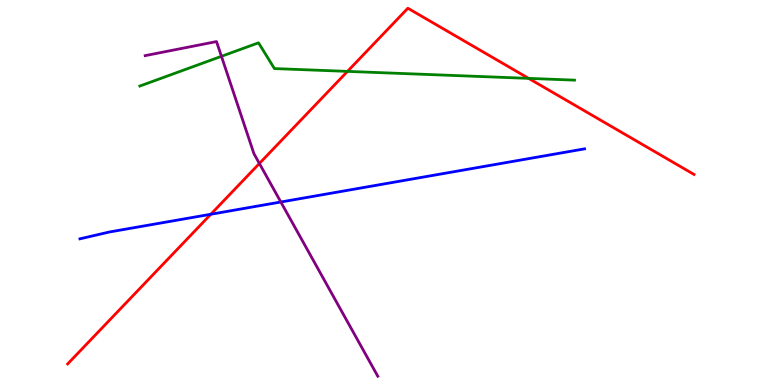[{'lines': ['blue', 'red'], 'intersections': [{'x': 2.72, 'y': 4.44}]}, {'lines': ['green', 'red'], 'intersections': [{'x': 4.48, 'y': 8.15}, {'x': 6.82, 'y': 7.96}]}, {'lines': ['purple', 'red'], 'intersections': [{'x': 3.35, 'y': 5.75}]}, {'lines': ['blue', 'green'], 'intersections': []}, {'lines': ['blue', 'purple'], 'intersections': [{'x': 3.62, 'y': 4.75}]}, {'lines': ['green', 'purple'], 'intersections': [{'x': 2.86, 'y': 8.54}]}]